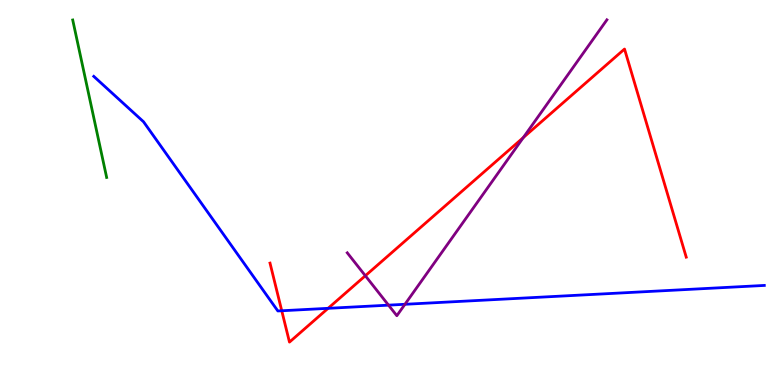[{'lines': ['blue', 'red'], 'intersections': [{'x': 3.64, 'y': 1.93}, {'x': 4.23, 'y': 1.99}]}, {'lines': ['green', 'red'], 'intersections': []}, {'lines': ['purple', 'red'], 'intersections': [{'x': 4.71, 'y': 2.84}, {'x': 6.75, 'y': 6.43}]}, {'lines': ['blue', 'green'], 'intersections': []}, {'lines': ['blue', 'purple'], 'intersections': [{'x': 5.01, 'y': 2.07}, {'x': 5.23, 'y': 2.1}]}, {'lines': ['green', 'purple'], 'intersections': []}]